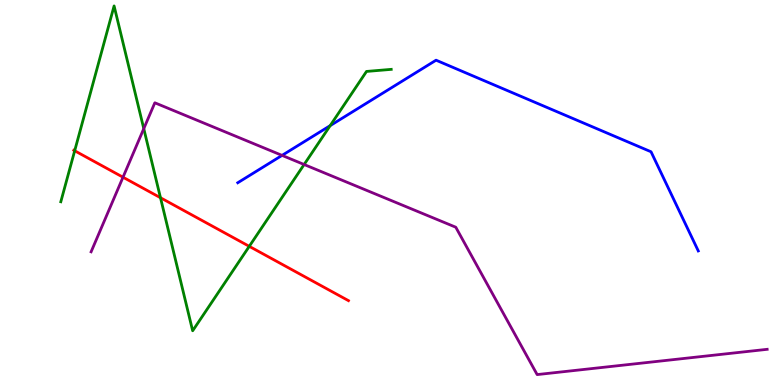[{'lines': ['blue', 'red'], 'intersections': []}, {'lines': ['green', 'red'], 'intersections': [{'x': 0.964, 'y': 6.08}, {'x': 2.07, 'y': 4.86}, {'x': 3.22, 'y': 3.6}]}, {'lines': ['purple', 'red'], 'intersections': [{'x': 1.59, 'y': 5.4}]}, {'lines': ['blue', 'green'], 'intersections': [{'x': 4.26, 'y': 6.74}]}, {'lines': ['blue', 'purple'], 'intersections': [{'x': 3.64, 'y': 5.96}]}, {'lines': ['green', 'purple'], 'intersections': [{'x': 1.86, 'y': 6.66}, {'x': 3.92, 'y': 5.73}]}]